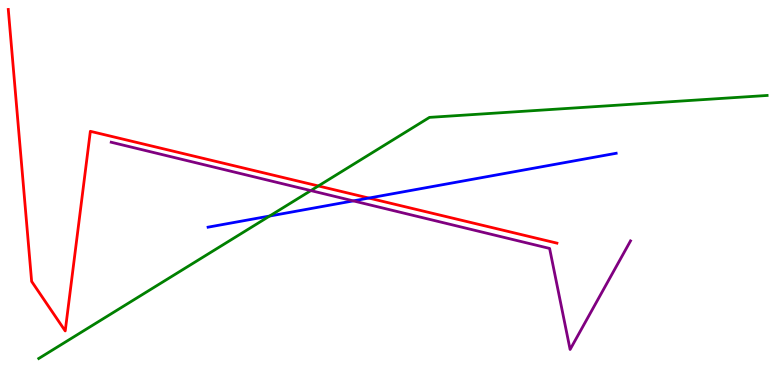[{'lines': ['blue', 'red'], 'intersections': [{'x': 4.76, 'y': 4.86}]}, {'lines': ['green', 'red'], 'intersections': [{'x': 4.11, 'y': 5.17}]}, {'lines': ['purple', 'red'], 'intersections': []}, {'lines': ['blue', 'green'], 'intersections': [{'x': 3.48, 'y': 4.39}]}, {'lines': ['blue', 'purple'], 'intersections': [{'x': 4.56, 'y': 4.78}]}, {'lines': ['green', 'purple'], 'intersections': [{'x': 4.01, 'y': 5.05}]}]